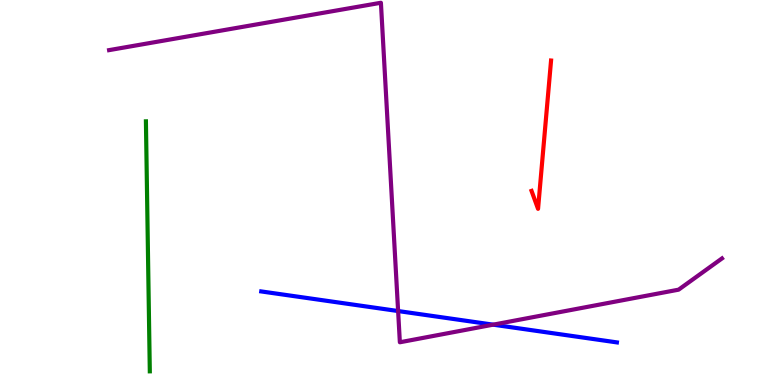[{'lines': ['blue', 'red'], 'intersections': []}, {'lines': ['green', 'red'], 'intersections': []}, {'lines': ['purple', 'red'], 'intersections': []}, {'lines': ['blue', 'green'], 'intersections': []}, {'lines': ['blue', 'purple'], 'intersections': [{'x': 5.14, 'y': 1.92}, {'x': 6.36, 'y': 1.57}]}, {'lines': ['green', 'purple'], 'intersections': []}]